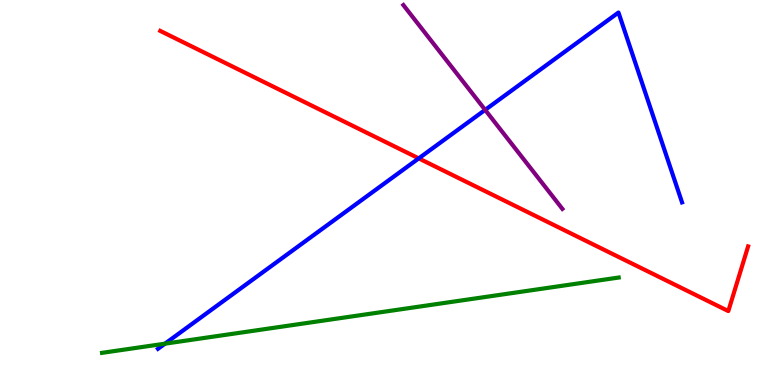[{'lines': ['blue', 'red'], 'intersections': [{'x': 5.4, 'y': 5.89}]}, {'lines': ['green', 'red'], 'intersections': []}, {'lines': ['purple', 'red'], 'intersections': []}, {'lines': ['blue', 'green'], 'intersections': [{'x': 2.13, 'y': 1.07}]}, {'lines': ['blue', 'purple'], 'intersections': [{'x': 6.26, 'y': 7.15}]}, {'lines': ['green', 'purple'], 'intersections': []}]